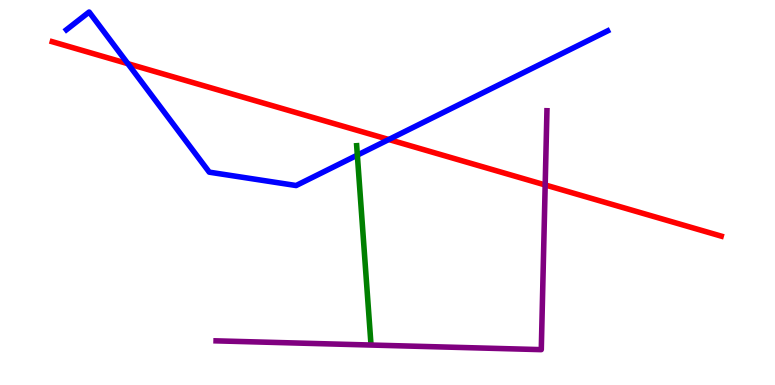[{'lines': ['blue', 'red'], 'intersections': [{'x': 1.65, 'y': 8.35}, {'x': 5.02, 'y': 6.38}]}, {'lines': ['green', 'red'], 'intersections': []}, {'lines': ['purple', 'red'], 'intersections': [{'x': 7.03, 'y': 5.2}]}, {'lines': ['blue', 'green'], 'intersections': [{'x': 4.61, 'y': 5.97}]}, {'lines': ['blue', 'purple'], 'intersections': []}, {'lines': ['green', 'purple'], 'intersections': []}]